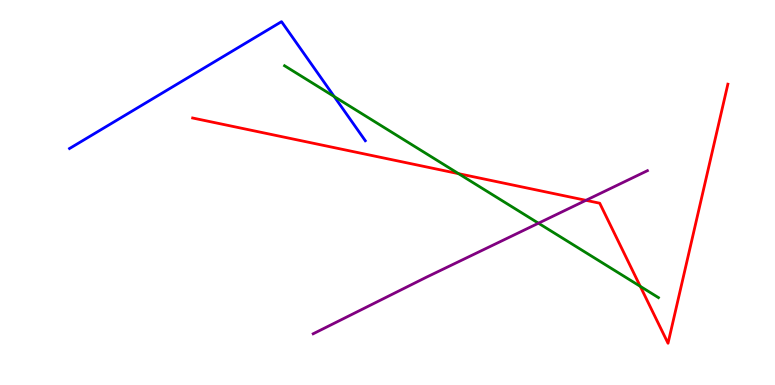[{'lines': ['blue', 'red'], 'intersections': []}, {'lines': ['green', 'red'], 'intersections': [{'x': 5.92, 'y': 5.49}, {'x': 8.26, 'y': 2.56}]}, {'lines': ['purple', 'red'], 'intersections': [{'x': 7.56, 'y': 4.8}]}, {'lines': ['blue', 'green'], 'intersections': [{'x': 4.31, 'y': 7.49}]}, {'lines': ['blue', 'purple'], 'intersections': []}, {'lines': ['green', 'purple'], 'intersections': [{'x': 6.95, 'y': 4.2}]}]